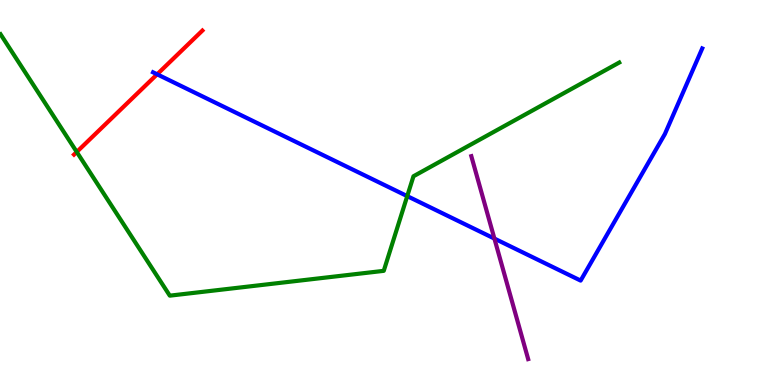[{'lines': ['blue', 'red'], 'intersections': [{'x': 2.03, 'y': 8.07}]}, {'lines': ['green', 'red'], 'intersections': [{'x': 0.99, 'y': 6.05}]}, {'lines': ['purple', 'red'], 'intersections': []}, {'lines': ['blue', 'green'], 'intersections': [{'x': 5.25, 'y': 4.91}]}, {'lines': ['blue', 'purple'], 'intersections': [{'x': 6.38, 'y': 3.8}]}, {'lines': ['green', 'purple'], 'intersections': []}]